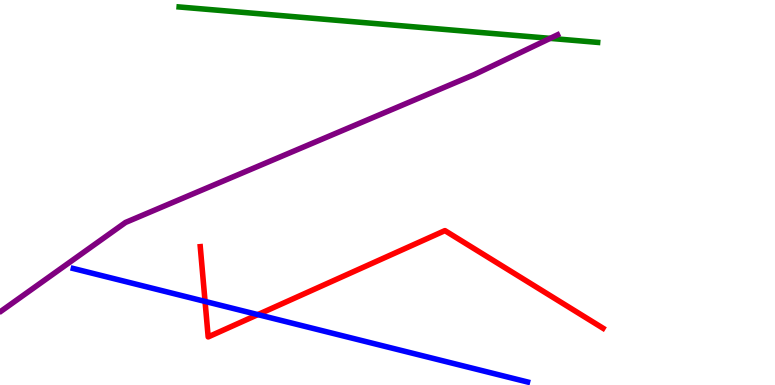[{'lines': ['blue', 'red'], 'intersections': [{'x': 2.65, 'y': 2.17}, {'x': 3.33, 'y': 1.83}]}, {'lines': ['green', 'red'], 'intersections': []}, {'lines': ['purple', 'red'], 'intersections': []}, {'lines': ['blue', 'green'], 'intersections': []}, {'lines': ['blue', 'purple'], 'intersections': []}, {'lines': ['green', 'purple'], 'intersections': [{'x': 7.1, 'y': 9.0}]}]